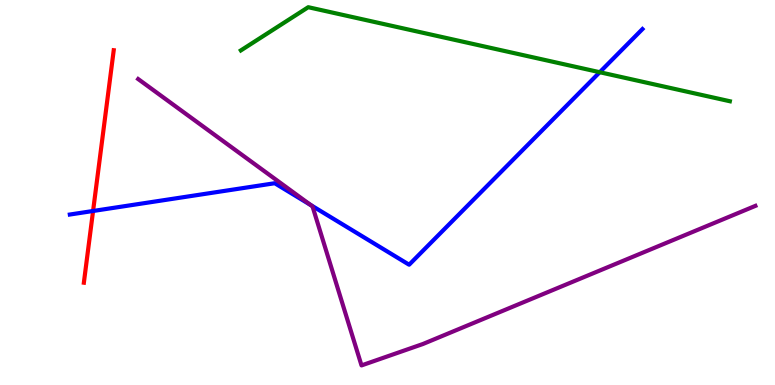[{'lines': ['blue', 'red'], 'intersections': [{'x': 1.2, 'y': 4.52}]}, {'lines': ['green', 'red'], 'intersections': []}, {'lines': ['purple', 'red'], 'intersections': []}, {'lines': ['blue', 'green'], 'intersections': [{'x': 7.74, 'y': 8.12}]}, {'lines': ['blue', 'purple'], 'intersections': [{'x': 4.01, 'y': 4.67}]}, {'lines': ['green', 'purple'], 'intersections': []}]